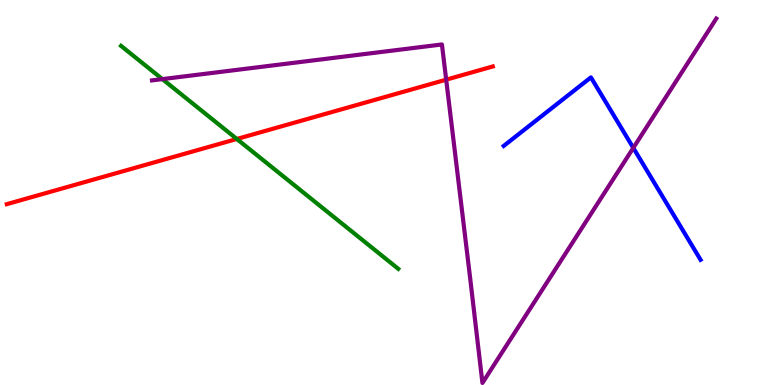[{'lines': ['blue', 'red'], 'intersections': []}, {'lines': ['green', 'red'], 'intersections': [{'x': 3.06, 'y': 6.39}]}, {'lines': ['purple', 'red'], 'intersections': [{'x': 5.76, 'y': 7.93}]}, {'lines': ['blue', 'green'], 'intersections': []}, {'lines': ['blue', 'purple'], 'intersections': [{'x': 8.17, 'y': 6.16}]}, {'lines': ['green', 'purple'], 'intersections': [{'x': 2.1, 'y': 7.95}]}]